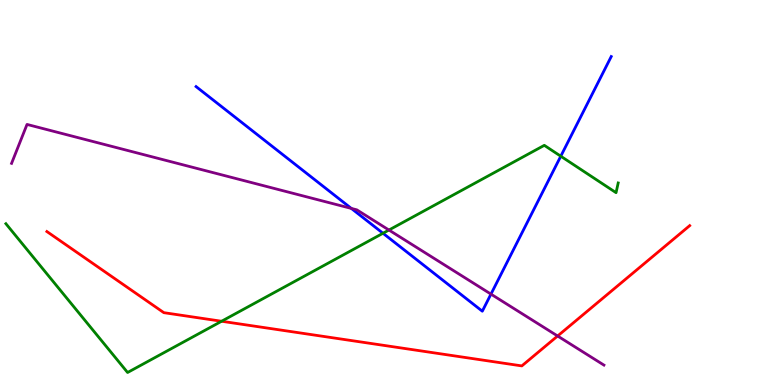[{'lines': ['blue', 'red'], 'intersections': []}, {'lines': ['green', 'red'], 'intersections': [{'x': 2.86, 'y': 1.66}]}, {'lines': ['purple', 'red'], 'intersections': [{'x': 7.2, 'y': 1.27}]}, {'lines': ['blue', 'green'], 'intersections': [{'x': 4.94, 'y': 3.94}, {'x': 7.24, 'y': 5.94}]}, {'lines': ['blue', 'purple'], 'intersections': [{'x': 4.53, 'y': 4.59}, {'x': 6.33, 'y': 2.36}]}, {'lines': ['green', 'purple'], 'intersections': [{'x': 5.02, 'y': 4.03}]}]